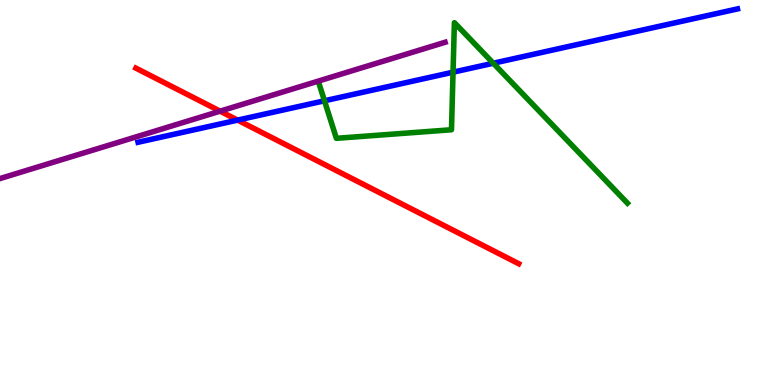[{'lines': ['blue', 'red'], 'intersections': [{'x': 3.07, 'y': 6.88}]}, {'lines': ['green', 'red'], 'intersections': []}, {'lines': ['purple', 'red'], 'intersections': [{'x': 2.84, 'y': 7.11}]}, {'lines': ['blue', 'green'], 'intersections': [{'x': 4.19, 'y': 7.38}, {'x': 5.85, 'y': 8.13}, {'x': 6.37, 'y': 8.36}]}, {'lines': ['blue', 'purple'], 'intersections': []}, {'lines': ['green', 'purple'], 'intersections': []}]